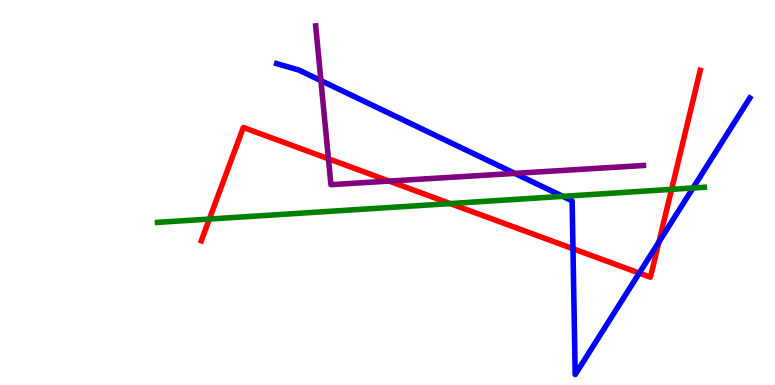[{'lines': ['blue', 'red'], 'intersections': [{'x': 7.39, 'y': 3.54}, {'x': 8.25, 'y': 2.91}, {'x': 8.5, 'y': 3.71}]}, {'lines': ['green', 'red'], 'intersections': [{'x': 2.7, 'y': 4.31}, {'x': 5.81, 'y': 4.71}, {'x': 8.67, 'y': 5.08}]}, {'lines': ['purple', 'red'], 'intersections': [{'x': 4.24, 'y': 5.88}, {'x': 5.02, 'y': 5.3}]}, {'lines': ['blue', 'green'], 'intersections': [{'x': 7.26, 'y': 4.9}, {'x': 8.94, 'y': 5.12}]}, {'lines': ['blue', 'purple'], 'intersections': [{'x': 4.14, 'y': 7.91}, {'x': 6.64, 'y': 5.5}]}, {'lines': ['green', 'purple'], 'intersections': []}]